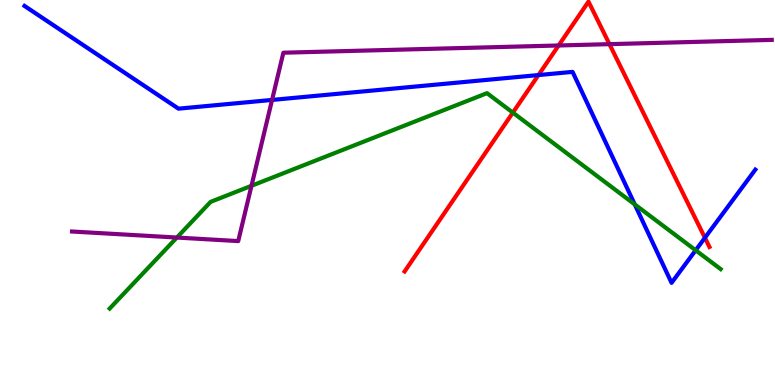[{'lines': ['blue', 'red'], 'intersections': [{'x': 6.95, 'y': 8.05}, {'x': 9.1, 'y': 3.82}]}, {'lines': ['green', 'red'], 'intersections': [{'x': 6.62, 'y': 7.07}]}, {'lines': ['purple', 'red'], 'intersections': [{'x': 7.21, 'y': 8.82}, {'x': 7.86, 'y': 8.85}]}, {'lines': ['blue', 'green'], 'intersections': [{'x': 8.19, 'y': 4.69}, {'x': 8.98, 'y': 3.5}]}, {'lines': ['blue', 'purple'], 'intersections': [{'x': 3.51, 'y': 7.4}]}, {'lines': ['green', 'purple'], 'intersections': [{'x': 2.28, 'y': 3.83}, {'x': 3.24, 'y': 5.17}]}]